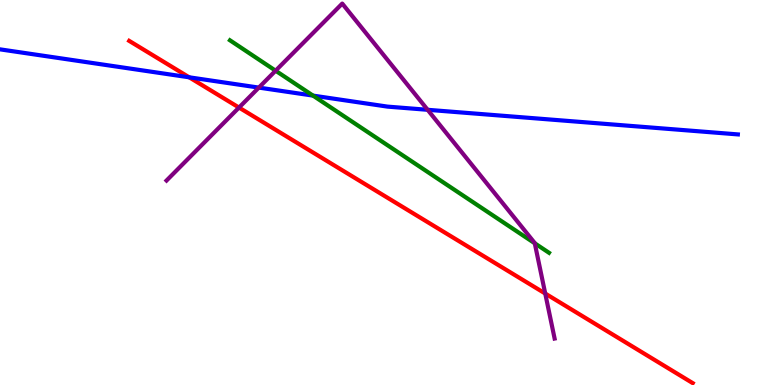[{'lines': ['blue', 'red'], 'intersections': [{'x': 2.44, 'y': 7.99}]}, {'lines': ['green', 'red'], 'intersections': []}, {'lines': ['purple', 'red'], 'intersections': [{'x': 3.08, 'y': 7.21}, {'x': 7.04, 'y': 2.38}]}, {'lines': ['blue', 'green'], 'intersections': [{'x': 4.04, 'y': 7.52}]}, {'lines': ['blue', 'purple'], 'intersections': [{'x': 3.34, 'y': 7.72}, {'x': 5.52, 'y': 7.15}]}, {'lines': ['green', 'purple'], 'intersections': [{'x': 3.56, 'y': 8.16}, {'x': 6.9, 'y': 3.68}]}]